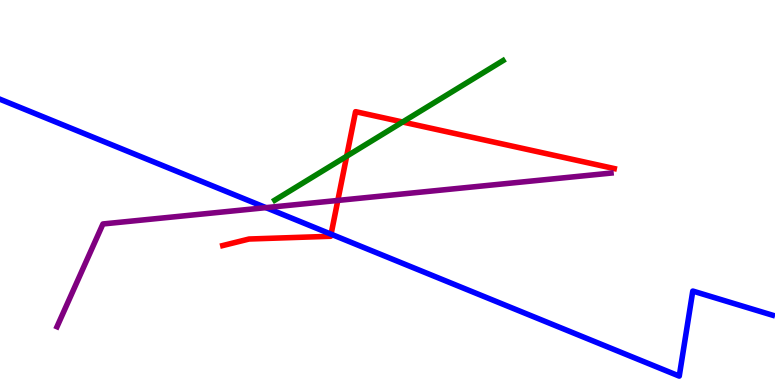[{'lines': ['blue', 'red'], 'intersections': [{'x': 4.27, 'y': 3.92}]}, {'lines': ['green', 'red'], 'intersections': [{'x': 4.47, 'y': 5.94}, {'x': 5.19, 'y': 6.83}]}, {'lines': ['purple', 'red'], 'intersections': [{'x': 4.36, 'y': 4.79}]}, {'lines': ['blue', 'green'], 'intersections': []}, {'lines': ['blue', 'purple'], 'intersections': [{'x': 3.43, 'y': 4.61}]}, {'lines': ['green', 'purple'], 'intersections': []}]